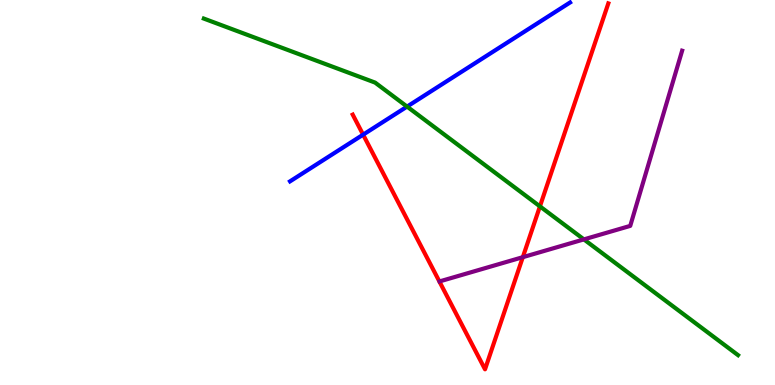[{'lines': ['blue', 'red'], 'intersections': [{'x': 4.69, 'y': 6.5}]}, {'lines': ['green', 'red'], 'intersections': [{'x': 6.97, 'y': 4.64}]}, {'lines': ['purple', 'red'], 'intersections': [{'x': 6.75, 'y': 3.32}]}, {'lines': ['blue', 'green'], 'intersections': [{'x': 5.25, 'y': 7.23}]}, {'lines': ['blue', 'purple'], 'intersections': []}, {'lines': ['green', 'purple'], 'intersections': [{'x': 7.53, 'y': 3.78}]}]